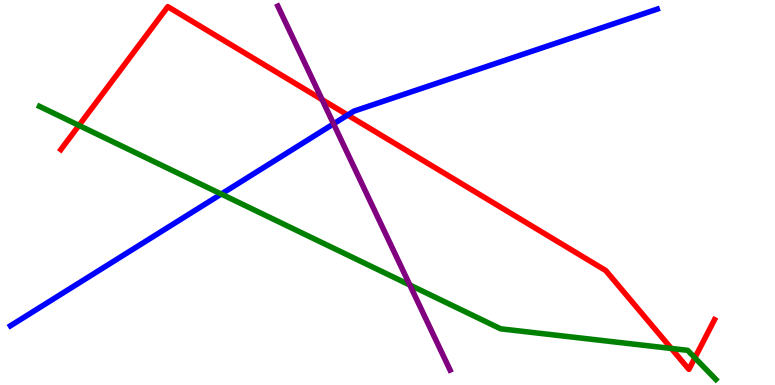[{'lines': ['blue', 'red'], 'intersections': [{'x': 4.49, 'y': 7.01}]}, {'lines': ['green', 'red'], 'intersections': [{'x': 1.02, 'y': 6.74}, {'x': 8.66, 'y': 0.949}, {'x': 8.97, 'y': 0.706}]}, {'lines': ['purple', 'red'], 'intersections': [{'x': 4.16, 'y': 7.41}]}, {'lines': ['blue', 'green'], 'intersections': [{'x': 2.85, 'y': 4.96}]}, {'lines': ['blue', 'purple'], 'intersections': [{'x': 4.3, 'y': 6.78}]}, {'lines': ['green', 'purple'], 'intersections': [{'x': 5.29, 'y': 2.6}]}]